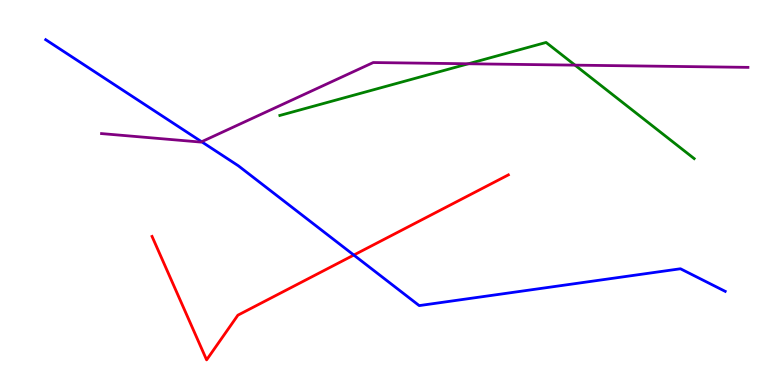[{'lines': ['blue', 'red'], 'intersections': [{'x': 4.57, 'y': 3.38}]}, {'lines': ['green', 'red'], 'intersections': []}, {'lines': ['purple', 'red'], 'intersections': []}, {'lines': ['blue', 'green'], 'intersections': []}, {'lines': ['blue', 'purple'], 'intersections': [{'x': 2.6, 'y': 6.32}]}, {'lines': ['green', 'purple'], 'intersections': [{'x': 6.04, 'y': 8.34}, {'x': 7.42, 'y': 8.31}]}]